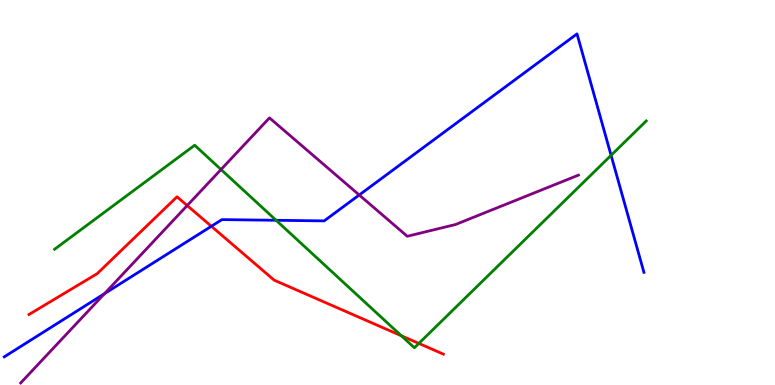[{'lines': ['blue', 'red'], 'intersections': [{'x': 2.73, 'y': 4.12}]}, {'lines': ['green', 'red'], 'intersections': [{'x': 5.18, 'y': 1.28}, {'x': 5.4, 'y': 1.08}]}, {'lines': ['purple', 'red'], 'intersections': [{'x': 2.42, 'y': 4.66}]}, {'lines': ['blue', 'green'], 'intersections': [{'x': 3.56, 'y': 4.28}, {'x': 7.88, 'y': 5.97}]}, {'lines': ['blue', 'purple'], 'intersections': [{'x': 1.35, 'y': 2.37}, {'x': 4.64, 'y': 4.94}]}, {'lines': ['green', 'purple'], 'intersections': [{'x': 2.85, 'y': 5.6}]}]